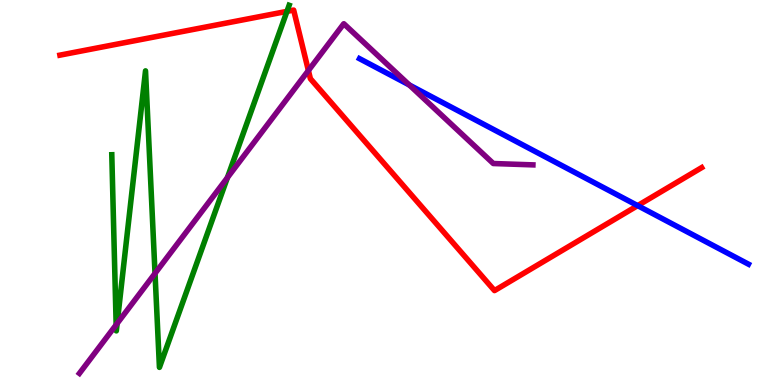[{'lines': ['blue', 'red'], 'intersections': [{'x': 8.23, 'y': 4.66}]}, {'lines': ['green', 'red'], 'intersections': [{'x': 3.7, 'y': 9.7}]}, {'lines': ['purple', 'red'], 'intersections': [{'x': 3.98, 'y': 8.17}]}, {'lines': ['blue', 'green'], 'intersections': []}, {'lines': ['blue', 'purple'], 'intersections': [{'x': 5.28, 'y': 7.79}]}, {'lines': ['green', 'purple'], 'intersections': [{'x': 1.5, 'y': 1.56}, {'x': 1.51, 'y': 1.6}, {'x': 2.0, 'y': 2.9}, {'x': 2.93, 'y': 5.39}]}]